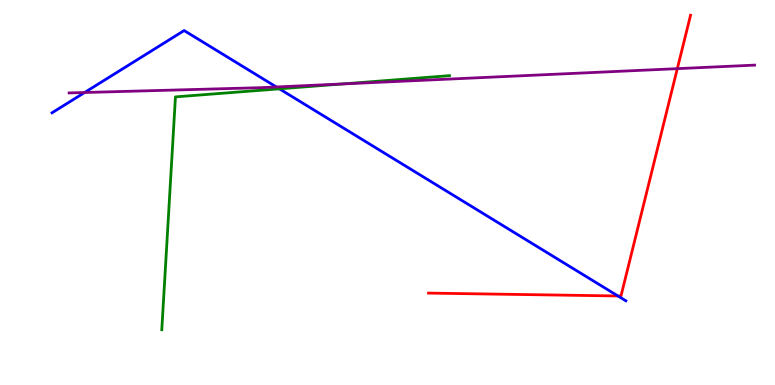[{'lines': ['blue', 'red'], 'intersections': [{'x': 7.97, 'y': 2.31}]}, {'lines': ['green', 'red'], 'intersections': []}, {'lines': ['purple', 'red'], 'intersections': [{'x': 8.74, 'y': 8.22}]}, {'lines': ['blue', 'green'], 'intersections': [{'x': 3.61, 'y': 7.69}]}, {'lines': ['blue', 'purple'], 'intersections': [{'x': 1.09, 'y': 7.6}, {'x': 3.57, 'y': 7.74}]}, {'lines': ['green', 'purple'], 'intersections': [{'x': 4.42, 'y': 7.82}]}]